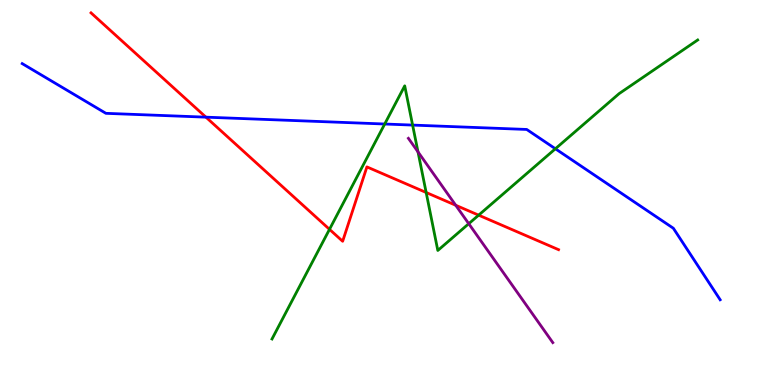[{'lines': ['blue', 'red'], 'intersections': [{'x': 2.66, 'y': 6.96}]}, {'lines': ['green', 'red'], 'intersections': [{'x': 4.25, 'y': 4.04}, {'x': 5.5, 'y': 5.0}, {'x': 6.18, 'y': 4.41}]}, {'lines': ['purple', 'red'], 'intersections': [{'x': 5.88, 'y': 4.67}]}, {'lines': ['blue', 'green'], 'intersections': [{'x': 4.96, 'y': 6.78}, {'x': 5.32, 'y': 6.75}, {'x': 7.17, 'y': 6.14}]}, {'lines': ['blue', 'purple'], 'intersections': []}, {'lines': ['green', 'purple'], 'intersections': [{'x': 5.39, 'y': 6.06}, {'x': 6.05, 'y': 4.19}]}]